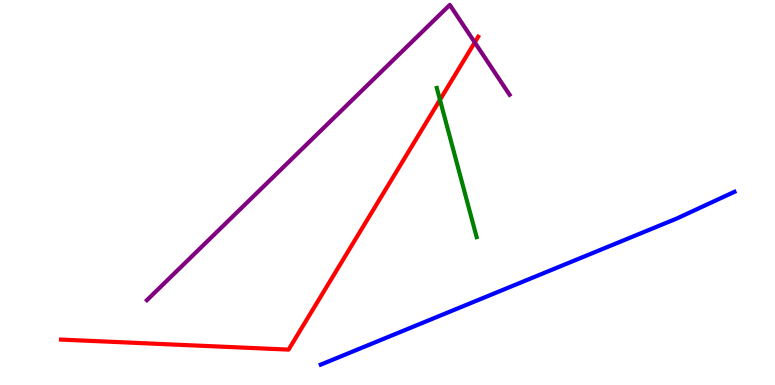[{'lines': ['blue', 'red'], 'intersections': []}, {'lines': ['green', 'red'], 'intersections': [{'x': 5.68, 'y': 7.41}]}, {'lines': ['purple', 'red'], 'intersections': [{'x': 6.13, 'y': 8.9}]}, {'lines': ['blue', 'green'], 'intersections': []}, {'lines': ['blue', 'purple'], 'intersections': []}, {'lines': ['green', 'purple'], 'intersections': []}]